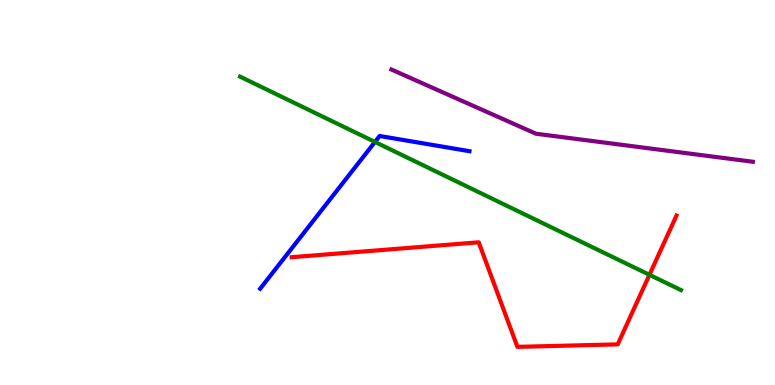[{'lines': ['blue', 'red'], 'intersections': []}, {'lines': ['green', 'red'], 'intersections': [{'x': 8.38, 'y': 2.86}]}, {'lines': ['purple', 'red'], 'intersections': []}, {'lines': ['blue', 'green'], 'intersections': [{'x': 4.84, 'y': 6.31}]}, {'lines': ['blue', 'purple'], 'intersections': []}, {'lines': ['green', 'purple'], 'intersections': []}]